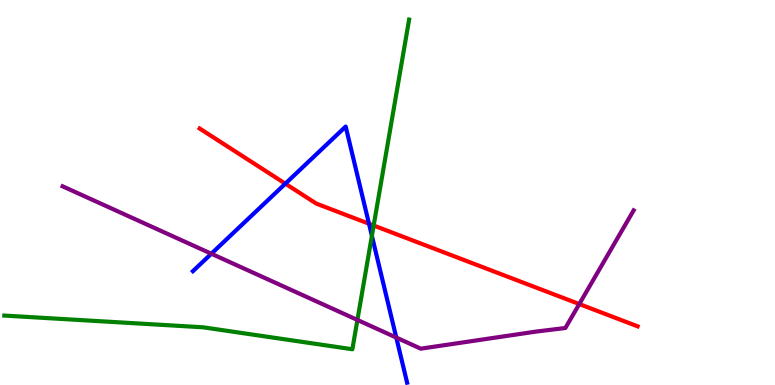[{'lines': ['blue', 'red'], 'intersections': [{'x': 3.68, 'y': 5.23}, {'x': 4.76, 'y': 4.19}]}, {'lines': ['green', 'red'], 'intersections': [{'x': 4.82, 'y': 4.14}]}, {'lines': ['purple', 'red'], 'intersections': [{'x': 7.47, 'y': 2.1}]}, {'lines': ['blue', 'green'], 'intersections': [{'x': 4.8, 'y': 3.87}]}, {'lines': ['blue', 'purple'], 'intersections': [{'x': 2.73, 'y': 3.41}, {'x': 5.11, 'y': 1.23}]}, {'lines': ['green', 'purple'], 'intersections': [{'x': 4.61, 'y': 1.69}]}]